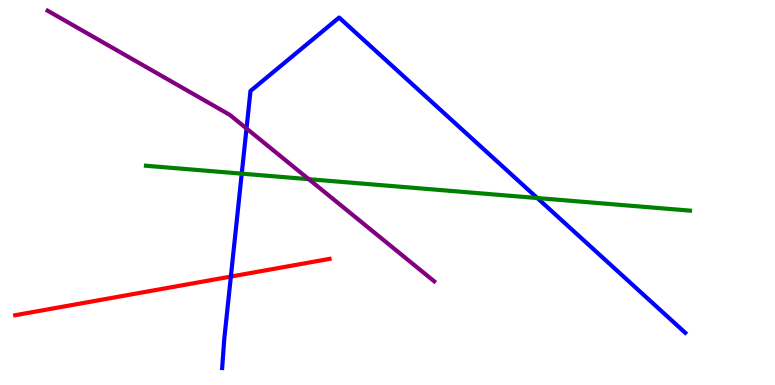[{'lines': ['blue', 'red'], 'intersections': [{'x': 2.98, 'y': 2.82}]}, {'lines': ['green', 'red'], 'intersections': []}, {'lines': ['purple', 'red'], 'intersections': []}, {'lines': ['blue', 'green'], 'intersections': [{'x': 3.12, 'y': 5.49}, {'x': 6.93, 'y': 4.86}]}, {'lines': ['blue', 'purple'], 'intersections': [{'x': 3.18, 'y': 6.66}]}, {'lines': ['green', 'purple'], 'intersections': [{'x': 3.98, 'y': 5.35}]}]